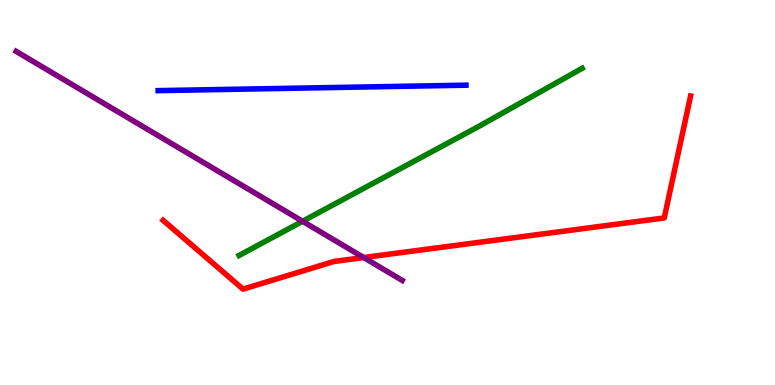[{'lines': ['blue', 'red'], 'intersections': []}, {'lines': ['green', 'red'], 'intersections': []}, {'lines': ['purple', 'red'], 'intersections': [{'x': 4.69, 'y': 3.31}]}, {'lines': ['blue', 'green'], 'intersections': []}, {'lines': ['blue', 'purple'], 'intersections': []}, {'lines': ['green', 'purple'], 'intersections': [{'x': 3.9, 'y': 4.25}]}]